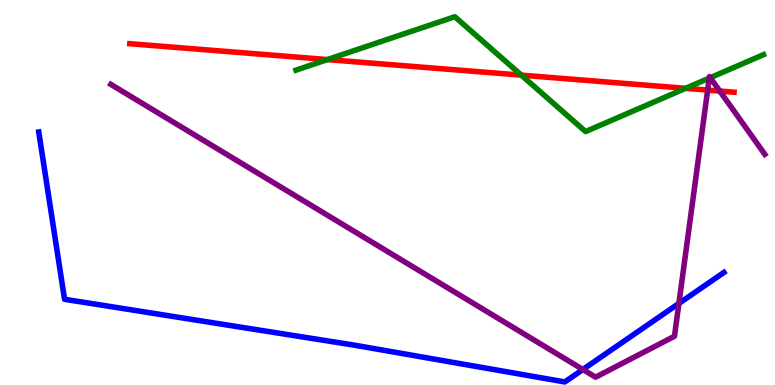[{'lines': ['blue', 'red'], 'intersections': []}, {'lines': ['green', 'red'], 'intersections': [{'x': 4.22, 'y': 8.45}, {'x': 6.73, 'y': 8.05}, {'x': 8.85, 'y': 7.71}]}, {'lines': ['purple', 'red'], 'intersections': [{'x': 9.13, 'y': 7.66}, {'x': 9.29, 'y': 7.63}]}, {'lines': ['blue', 'green'], 'intersections': []}, {'lines': ['blue', 'purple'], 'intersections': [{'x': 7.52, 'y': 0.402}, {'x': 8.76, 'y': 2.12}]}, {'lines': ['green', 'purple'], 'intersections': [{'x': 9.15, 'y': 7.97}, {'x': 9.16, 'y': 7.98}]}]